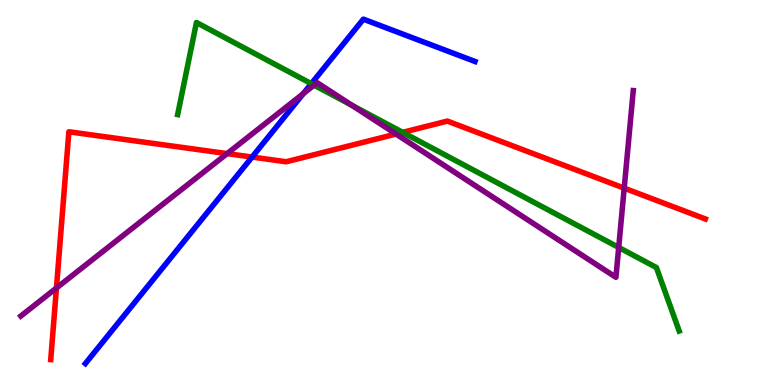[{'lines': ['blue', 'red'], 'intersections': [{'x': 3.25, 'y': 5.92}]}, {'lines': ['green', 'red'], 'intersections': [{'x': 5.2, 'y': 6.56}]}, {'lines': ['purple', 'red'], 'intersections': [{'x': 0.728, 'y': 2.52}, {'x': 2.93, 'y': 6.01}, {'x': 5.11, 'y': 6.52}, {'x': 8.05, 'y': 5.11}]}, {'lines': ['blue', 'green'], 'intersections': [{'x': 4.02, 'y': 7.83}]}, {'lines': ['blue', 'purple'], 'intersections': [{'x': 3.91, 'y': 7.57}]}, {'lines': ['green', 'purple'], 'intersections': [{'x': 4.05, 'y': 7.79}, {'x': 4.54, 'y': 7.26}, {'x': 7.98, 'y': 3.57}]}]